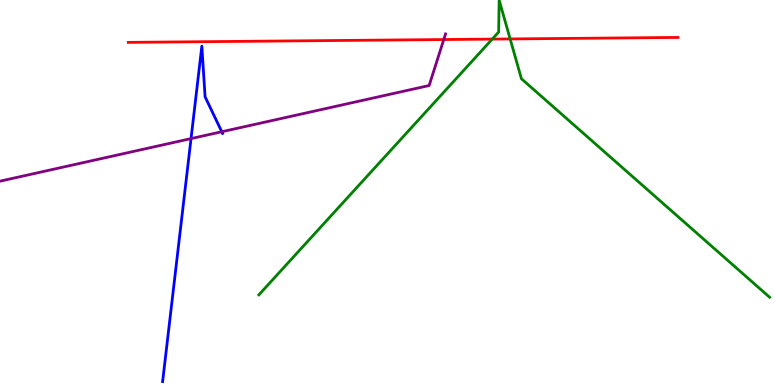[{'lines': ['blue', 'red'], 'intersections': []}, {'lines': ['green', 'red'], 'intersections': [{'x': 6.35, 'y': 8.98}, {'x': 6.58, 'y': 8.99}]}, {'lines': ['purple', 'red'], 'intersections': [{'x': 5.73, 'y': 8.97}]}, {'lines': ['blue', 'green'], 'intersections': []}, {'lines': ['blue', 'purple'], 'intersections': [{'x': 2.46, 'y': 6.4}, {'x': 2.86, 'y': 6.58}]}, {'lines': ['green', 'purple'], 'intersections': []}]